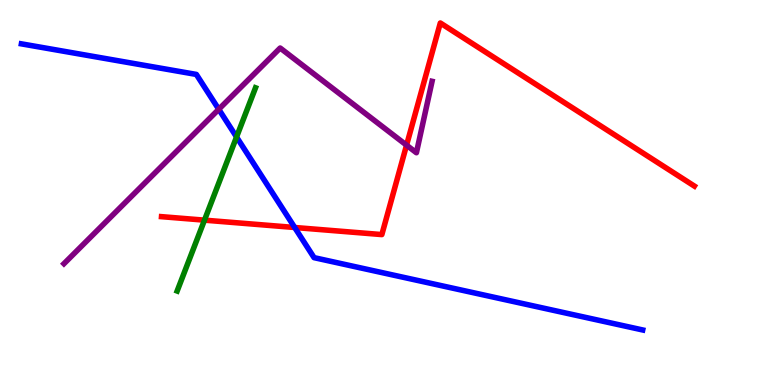[{'lines': ['blue', 'red'], 'intersections': [{'x': 3.8, 'y': 4.09}]}, {'lines': ['green', 'red'], 'intersections': [{'x': 2.64, 'y': 4.28}]}, {'lines': ['purple', 'red'], 'intersections': [{'x': 5.25, 'y': 6.23}]}, {'lines': ['blue', 'green'], 'intersections': [{'x': 3.05, 'y': 6.44}]}, {'lines': ['blue', 'purple'], 'intersections': [{'x': 2.82, 'y': 7.16}]}, {'lines': ['green', 'purple'], 'intersections': []}]